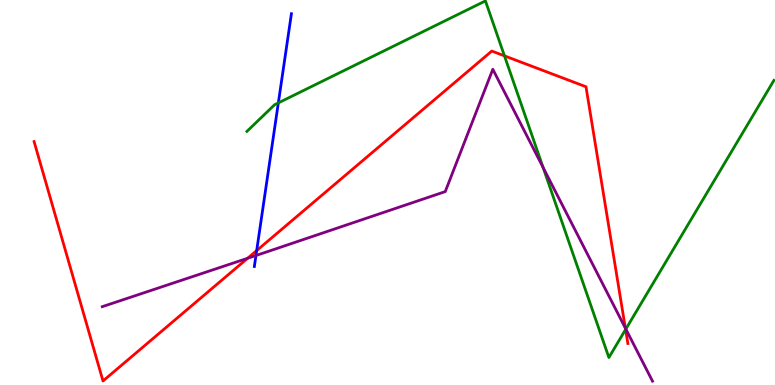[{'lines': ['blue', 'red'], 'intersections': [{'x': 3.31, 'y': 3.49}]}, {'lines': ['green', 'red'], 'intersections': [{'x': 6.51, 'y': 8.55}, {'x': 8.07, 'y': 1.44}]}, {'lines': ['purple', 'red'], 'intersections': [{'x': 3.19, 'y': 3.29}, {'x': 8.07, 'y': 1.48}]}, {'lines': ['blue', 'green'], 'intersections': [{'x': 3.59, 'y': 7.33}]}, {'lines': ['blue', 'purple'], 'intersections': [{'x': 3.3, 'y': 3.36}]}, {'lines': ['green', 'purple'], 'intersections': [{'x': 7.01, 'y': 5.65}, {'x': 8.08, 'y': 1.45}]}]